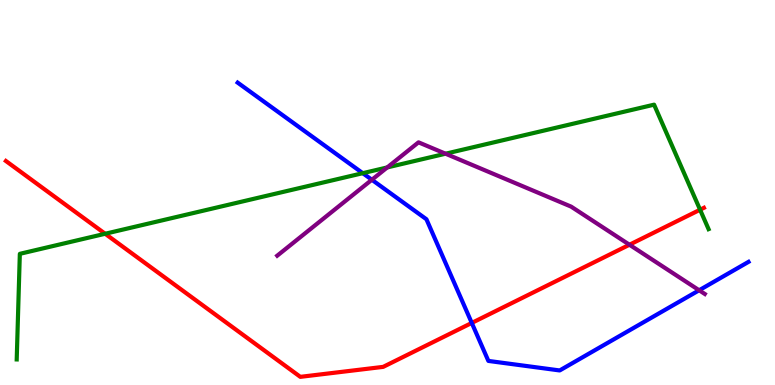[{'lines': ['blue', 'red'], 'intersections': [{'x': 6.09, 'y': 1.61}]}, {'lines': ['green', 'red'], 'intersections': [{'x': 1.36, 'y': 3.93}, {'x': 9.03, 'y': 4.55}]}, {'lines': ['purple', 'red'], 'intersections': [{'x': 8.12, 'y': 3.64}]}, {'lines': ['blue', 'green'], 'intersections': [{'x': 4.68, 'y': 5.5}]}, {'lines': ['blue', 'purple'], 'intersections': [{'x': 4.8, 'y': 5.33}, {'x': 9.02, 'y': 2.46}]}, {'lines': ['green', 'purple'], 'intersections': [{'x': 5.0, 'y': 5.65}, {'x': 5.75, 'y': 6.01}]}]